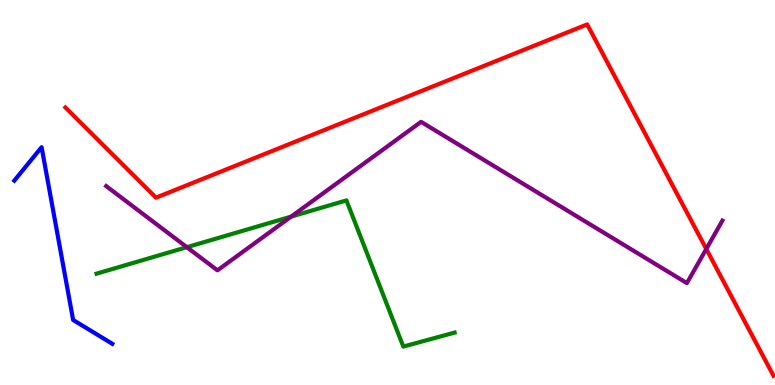[{'lines': ['blue', 'red'], 'intersections': []}, {'lines': ['green', 'red'], 'intersections': []}, {'lines': ['purple', 'red'], 'intersections': [{'x': 9.11, 'y': 3.53}]}, {'lines': ['blue', 'green'], 'intersections': []}, {'lines': ['blue', 'purple'], 'intersections': []}, {'lines': ['green', 'purple'], 'intersections': [{'x': 2.41, 'y': 3.58}, {'x': 3.76, 'y': 4.37}]}]